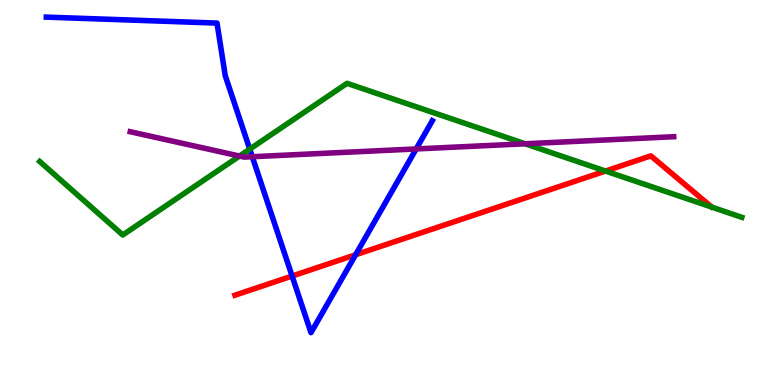[{'lines': ['blue', 'red'], 'intersections': [{'x': 3.77, 'y': 2.83}, {'x': 4.59, 'y': 3.38}]}, {'lines': ['green', 'red'], 'intersections': [{'x': 7.81, 'y': 5.56}]}, {'lines': ['purple', 'red'], 'intersections': []}, {'lines': ['blue', 'green'], 'intersections': [{'x': 3.22, 'y': 6.13}]}, {'lines': ['blue', 'purple'], 'intersections': [{'x': 3.26, 'y': 5.93}, {'x': 5.37, 'y': 6.13}]}, {'lines': ['green', 'purple'], 'intersections': [{'x': 3.09, 'y': 5.95}, {'x': 6.78, 'y': 6.27}]}]